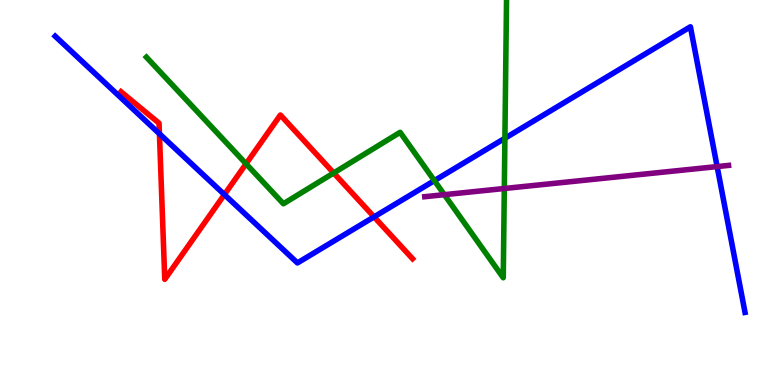[{'lines': ['blue', 'red'], 'intersections': [{'x': 2.06, 'y': 6.53}, {'x': 2.9, 'y': 4.95}, {'x': 4.83, 'y': 4.37}]}, {'lines': ['green', 'red'], 'intersections': [{'x': 3.18, 'y': 5.75}, {'x': 4.31, 'y': 5.51}]}, {'lines': ['purple', 'red'], 'intersections': []}, {'lines': ['blue', 'green'], 'intersections': [{'x': 5.6, 'y': 5.31}, {'x': 6.51, 'y': 6.41}]}, {'lines': ['blue', 'purple'], 'intersections': [{'x': 9.25, 'y': 5.67}]}, {'lines': ['green', 'purple'], 'intersections': [{'x': 5.73, 'y': 4.94}, {'x': 6.51, 'y': 5.1}]}]